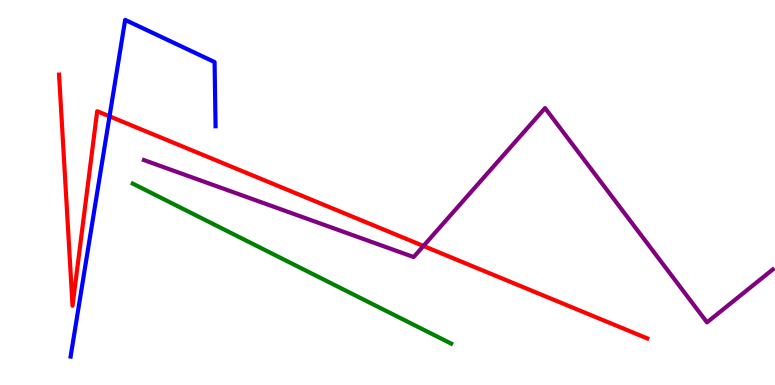[{'lines': ['blue', 'red'], 'intersections': [{'x': 1.41, 'y': 6.98}]}, {'lines': ['green', 'red'], 'intersections': []}, {'lines': ['purple', 'red'], 'intersections': [{'x': 5.46, 'y': 3.61}]}, {'lines': ['blue', 'green'], 'intersections': []}, {'lines': ['blue', 'purple'], 'intersections': []}, {'lines': ['green', 'purple'], 'intersections': []}]